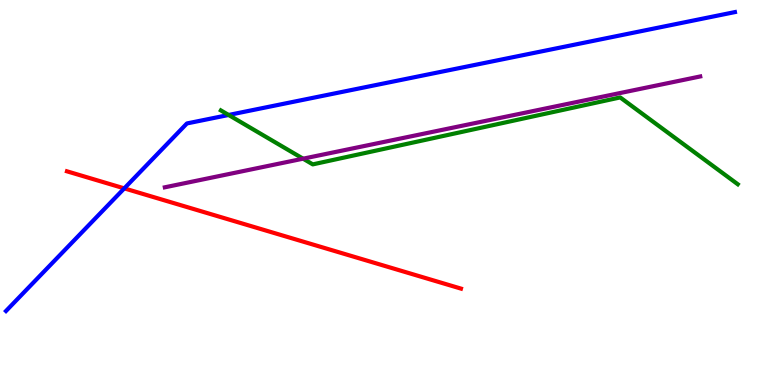[{'lines': ['blue', 'red'], 'intersections': [{'x': 1.6, 'y': 5.11}]}, {'lines': ['green', 'red'], 'intersections': []}, {'lines': ['purple', 'red'], 'intersections': []}, {'lines': ['blue', 'green'], 'intersections': [{'x': 2.95, 'y': 7.01}]}, {'lines': ['blue', 'purple'], 'intersections': []}, {'lines': ['green', 'purple'], 'intersections': [{'x': 3.91, 'y': 5.88}]}]